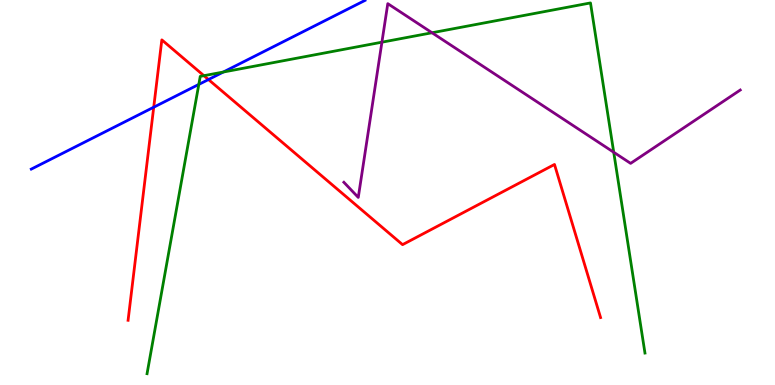[{'lines': ['blue', 'red'], 'intersections': [{'x': 1.98, 'y': 7.22}, {'x': 2.69, 'y': 7.93}]}, {'lines': ['green', 'red'], 'intersections': [{'x': 2.63, 'y': 8.03}]}, {'lines': ['purple', 'red'], 'intersections': []}, {'lines': ['blue', 'green'], 'intersections': [{'x': 2.57, 'y': 7.81}, {'x': 2.88, 'y': 8.13}]}, {'lines': ['blue', 'purple'], 'intersections': []}, {'lines': ['green', 'purple'], 'intersections': [{'x': 4.93, 'y': 8.9}, {'x': 5.57, 'y': 9.15}, {'x': 7.92, 'y': 6.05}]}]